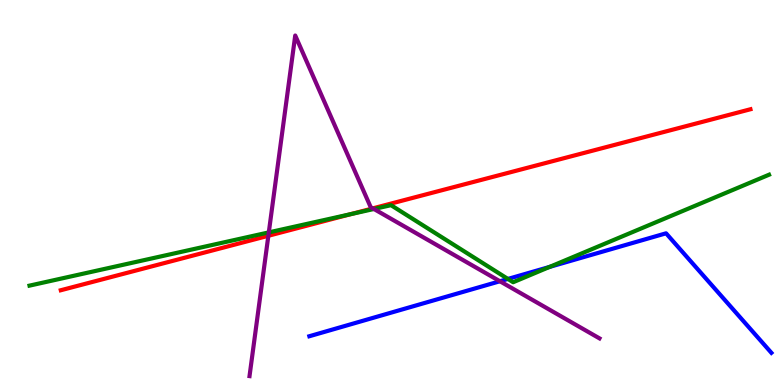[{'lines': ['blue', 'red'], 'intersections': []}, {'lines': ['green', 'red'], 'intersections': [{'x': 4.53, 'y': 4.44}]}, {'lines': ['purple', 'red'], 'intersections': [{'x': 3.46, 'y': 3.88}, {'x': 4.81, 'y': 4.59}]}, {'lines': ['blue', 'green'], 'intersections': [{'x': 6.55, 'y': 2.75}, {'x': 7.09, 'y': 3.07}]}, {'lines': ['blue', 'purple'], 'intersections': [{'x': 6.45, 'y': 2.69}]}, {'lines': ['green', 'purple'], 'intersections': [{'x': 3.47, 'y': 3.96}, {'x': 4.82, 'y': 4.57}]}]